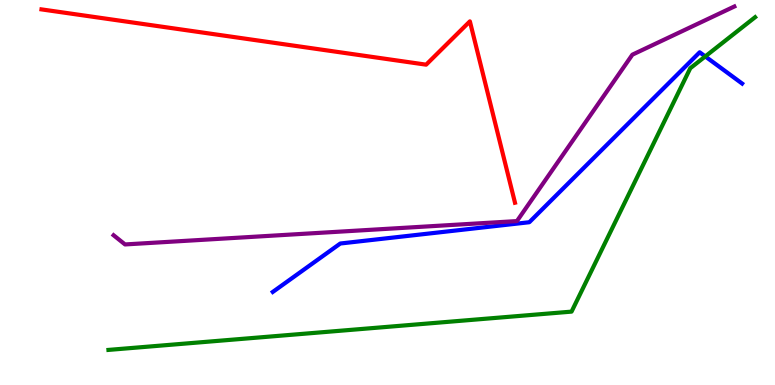[{'lines': ['blue', 'red'], 'intersections': []}, {'lines': ['green', 'red'], 'intersections': []}, {'lines': ['purple', 'red'], 'intersections': []}, {'lines': ['blue', 'green'], 'intersections': [{'x': 9.1, 'y': 8.53}]}, {'lines': ['blue', 'purple'], 'intersections': []}, {'lines': ['green', 'purple'], 'intersections': []}]